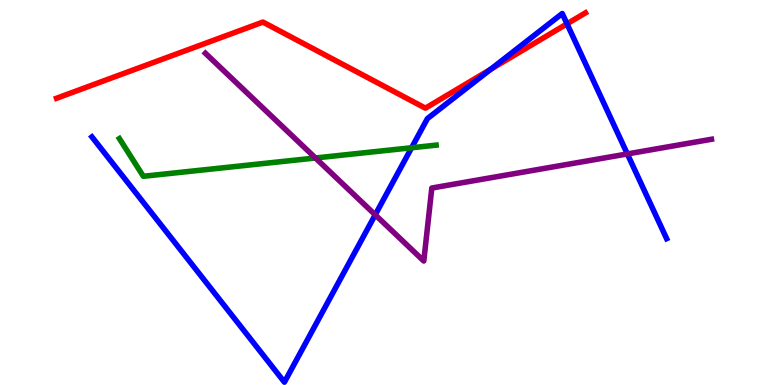[{'lines': ['blue', 'red'], 'intersections': [{'x': 6.33, 'y': 8.2}, {'x': 7.32, 'y': 9.38}]}, {'lines': ['green', 'red'], 'intersections': []}, {'lines': ['purple', 'red'], 'intersections': []}, {'lines': ['blue', 'green'], 'intersections': [{'x': 5.31, 'y': 6.16}]}, {'lines': ['blue', 'purple'], 'intersections': [{'x': 4.84, 'y': 4.42}, {'x': 8.09, 'y': 6.0}]}, {'lines': ['green', 'purple'], 'intersections': [{'x': 4.07, 'y': 5.9}]}]